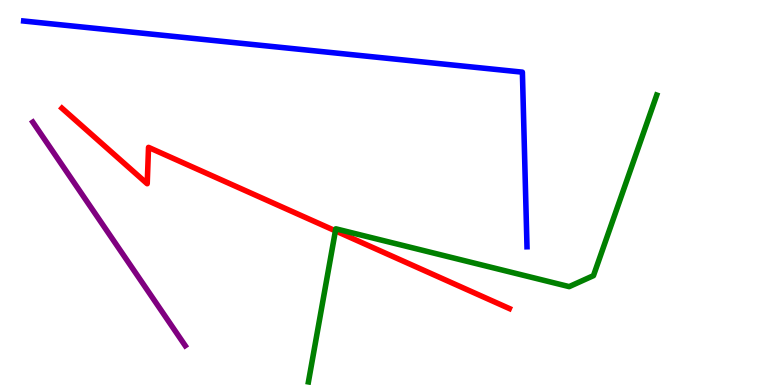[{'lines': ['blue', 'red'], 'intersections': []}, {'lines': ['green', 'red'], 'intersections': [{'x': 4.33, 'y': 4.0}]}, {'lines': ['purple', 'red'], 'intersections': []}, {'lines': ['blue', 'green'], 'intersections': []}, {'lines': ['blue', 'purple'], 'intersections': []}, {'lines': ['green', 'purple'], 'intersections': []}]